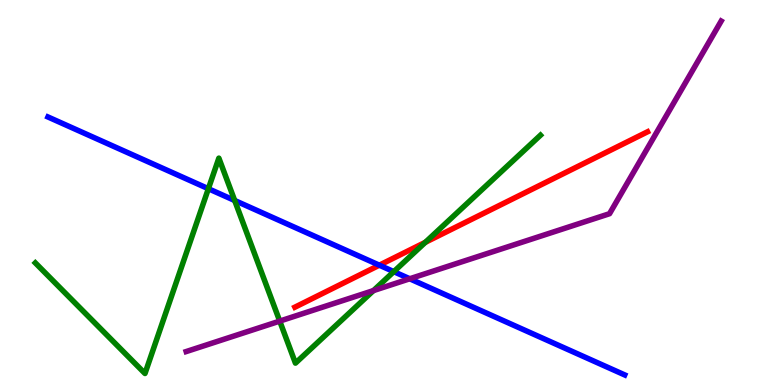[{'lines': ['blue', 'red'], 'intersections': [{'x': 4.89, 'y': 3.11}]}, {'lines': ['green', 'red'], 'intersections': [{'x': 5.49, 'y': 3.71}]}, {'lines': ['purple', 'red'], 'intersections': []}, {'lines': ['blue', 'green'], 'intersections': [{'x': 2.69, 'y': 5.1}, {'x': 3.03, 'y': 4.79}, {'x': 5.08, 'y': 2.94}]}, {'lines': ['blue', 'purple'], 'intersections': [{'x': 5.29, 'y': 2.76}]}, {'lines': ['green', 'purple'], 'intersections': [{'x': 3.61, 'y': 1.66}, {'x': 4.82, 'y': 2.45}]}]